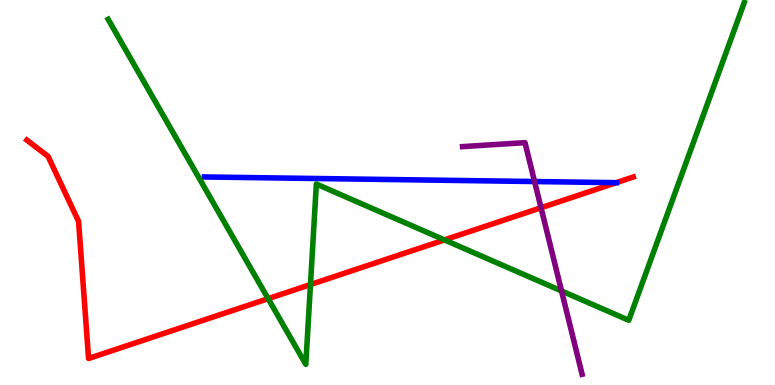[{'lines': ['blue', 'red'], 'intersections': [{'x': 7.95, 'y': 5.26}]}, {'lines': ['green', 'red'], 'intersections': [{'x': 3.46, 'y': 2.24}, {'x': 4.01, 'y': 2.61}, {'x': 5.74, 'y': 3.77}]}, {'lines': ['purple', 'red'], 'intersections': [{'x': 6.98, 'y': 4.6}]}, {'lines': ['blue', 'green'], 'intersections': []}, {'lines': ['blue', 'purple'], 'intersections': [{'x': 6.9, 'y': 5.28}]}, {'lines': ['green', 'purple'], 'intersections': [{'x': 7.25, 'y': 2.44}]}]